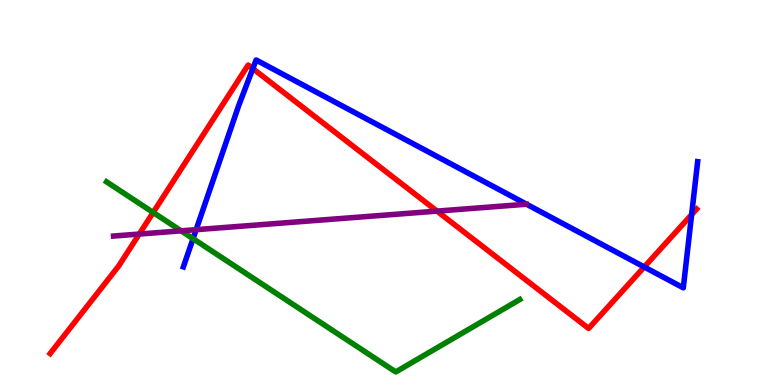[{'lines': ['blue', 'red'], 'intersections': [{'x': 3.26, 'y': 8.22}, {'x': 8.31, 'y': 3.07}, {'x': 8.92, 'y': 4.43}]}, {'lines': ['green', 'red'], 'intersections': [{'x': 1.98, 'y': 4.48}]}, {'lines': ['purple', 'red'], 'intersections': [{'x': 1.8, 'y': 3.92}, {'x': 5.64, 'y': 4.52}]}, {'lines': ['blue', 'green'], 'intersections': [{'x': 2.49, 'y': 3.8}]}, {'lines': ['blue', 'purple'], 'intersections': [{'x': 2.53, 'y': 4.03}]}, {'lines': ['green', 'purple'], 'intersections': [{'x': 2.34, 'y': 4.0}]}]